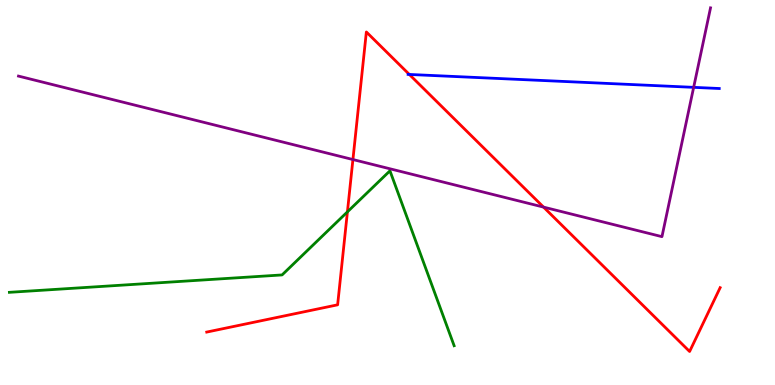[{'lines': ['blue', 'red'], 'intersections': [{'x': 5.28, 'y': 8.07}]}, {'lines': ['green', 'red'], 'intersections': [{'x': 4.48, 'y': 4.5}]}, {'lines': ['purple', 'red'], 'intersections': [{'x': 4.55, 'y': 5.86}, {'x': 7.01, 'y': 4.62}]}, {'lines': ['blue', 'green'], 'intersections': []}, {'lines': ['blue', 'purple'], 'intersections': [{'x': 8.95, 'y': 7.73}]}, {'lines': ['green', 'purple'], 'intersections': []}]